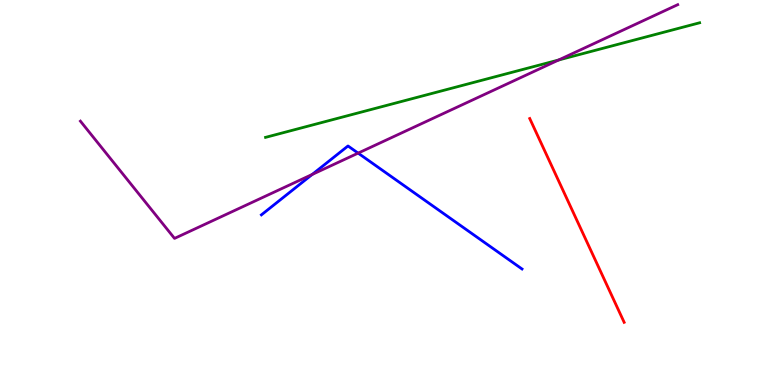[{'lines': ['blue', 'red'], 'intersections': []}, {'lines': ['green', 'red'], 'intersections': []}, {'lines': ['purple', 'red'], 'intersections': []}, {'lines': ['blue', 'green'], 'intersections': []}, {'lines': ['blue', 'purple'], 'intersections': [{'x': 4.03, 'y': 5.47}, {'x': 4.62, 'y': 6.02}]}, {'lines': ['green', 'purple'], 'intersections': [{'x': 7.21, 'y': 8.44}]}]